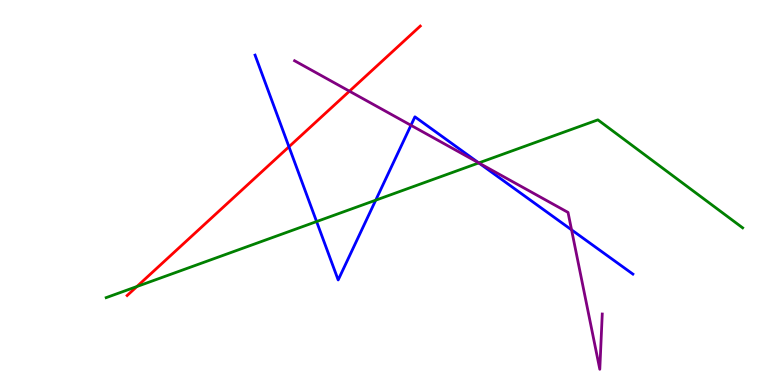[{'lines': ['blue', 'red'], 'intersections': [{'x': 3.73, 'y': 6.19}]}, {'lines': ['green', 'red'], 'intersections': [{'x': 1.77, 'y': 2.56}]}, {'lines': ['purple', 'red'], 'intersections': [{'x': 4.51, 'y': 7.63}]}, {'lines': ['blue', 'green'], 'intersections': [{'x': 4.09, 'y': 4.25}, {'x': 4.85, 'y': 4.8}, {'x': 6.18, 'y': 5.77}]}, {'lines': ['blue', 'purple'], 'intersections': [{'x': 5.3, 'y': 6.75}, {'x': 6.18, 'y': 5.77}, {'x': 7.37, 'y': 4.03}]}, {'lines': ['green', 'purple'], 'intersections': [{'x': 6.18, 'y': 5.77}]}]